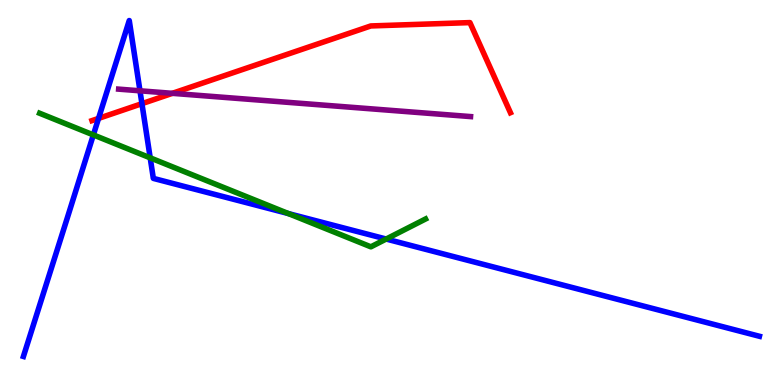[{'lines': ['blue', 'red'], 'intersections': [{'x': 1.27, 'y': 6.92}, {'x': 1.83, 'y': 7.31}]}, {'lines': ['green', 'red'], 'intersections': []}, {'lines': ['purple', 'red'], 'intersections': [{'x': 2.22, 'y': 7.58}]}, {'lines': ['blue', 'green'], 'intersections': [{'x': 1.2, 'y': 6.5}, {'x': 1.94, 'y': 5.9}, {'x': 3.72, 'y': 4.45}, {'x': 4.98, 'y': 3.79}]}, {'lines': ['blue', 'purple'], 'intersections': [{'x': 1.81, 'y': 7.64}]}, {'lines': ['green', 'purple'], 'intersections': []}]